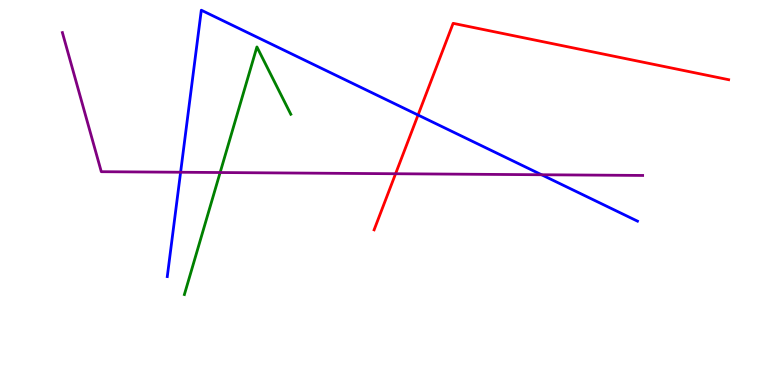[{'lines': ['blue', 'red'], 'intersections': [{'x': 5.39, 'y': 7.01}]}, {'lines': ['green', 'red'], 'intersections': []}, {'lines': ['purple', 'red'], 'intersections': [{'x': 5.1, 'y': 5.49}]}, {'lines': ['blue', 'green'], 'intersections': []}, {'lines': ['blue', 'purple'], 'intersections': [{'x': 2.33, 'y': 5.53}, {'x': 6.99, 'y': 5.46}]}, {'lines': ['green', 'purple'], 'intersections': [{'x': 2.84, 'y': 5.52}]}]